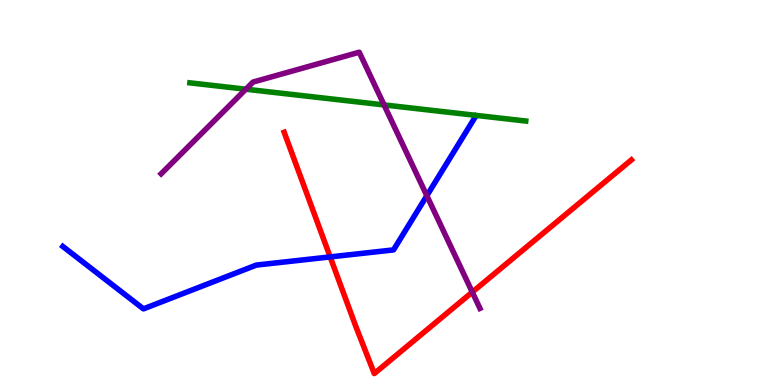[{'lines': ['blue', 'red'], 'intersections': [{'x': 4.26, 'y': 3.33}]}, {'lines': ['green', 'red'], 'intersections': []}, {'lines': ['purple', 'red'], 'intersections': [{'x': 6.09, 'y': 2.41}]}, {'lines': ['blue', 'green'], 'intersections': []}, {'lines': ['blue', 'purple'], 'intersections': [{'x': 5.51, 'y': 4.92}]}, {'lines': ['green', 'purple'], 'intersections': [{'x': 3.17, 'y': 7.68}, {'x': 4.96, 'y': 7.27}]}]